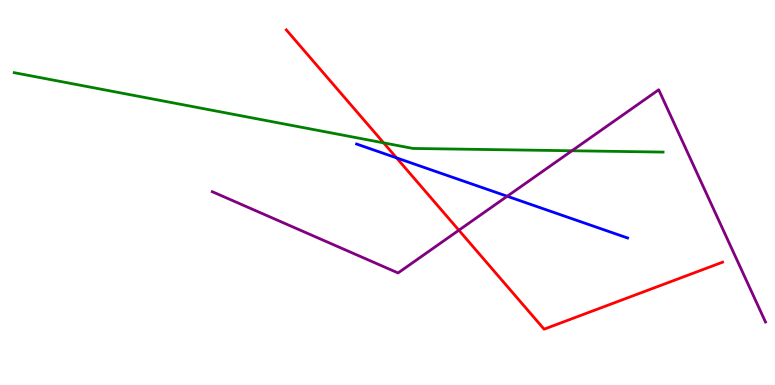[{'lines': ['blue', 'red'], 'intersections': [{'x': 5.12, 'y': 5.9}]}, {'lines': ['green', 'red'], 'intersections': [{'x': 4.95, 'y': 6.29}]}, {'lines': ['purple', 'red'], 'intersections': [{'x': 5.92, 'y': 4.02}]}, {'lines': ['blue', 'green'], 'intersections': []}, {'lines': ['blue', 'purple'], 'intersections': [{'x': 6.54, 'y': 4.9}]}, {'lines': ['green', 'purple'], 'intersections': [{'x': 7.38, 'y': 6.08}]}]